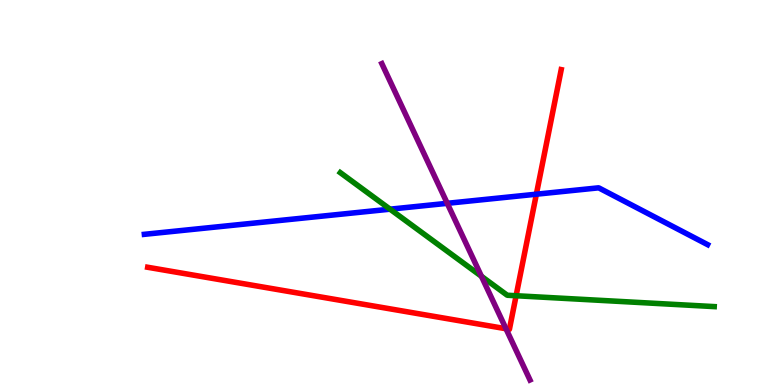[{'lines': ['blue', 'red'], 'intersections': [{'x': 6.92, 'y': 4.96}]}, {'lines': ['green', 'red'], 'intersections': [{'x': 6.66, 'y': 2.32}]}, {'lines': ['purple', 'red'], 'intersections': [{'x': 6.53, 'y': 1.46}]}, {'lines': ['blue', 'green'], 'intersections': [{'x': 5.03, 'y': 4.57}]}, {'lines': ['blue', 'purple'], 'intersections': [{'x': 5.77, 'y': 4.72}]}, {'lines': ['green', 'purple'], 'intersections': [{'x': 6.21, 'y': 2.82}]}]